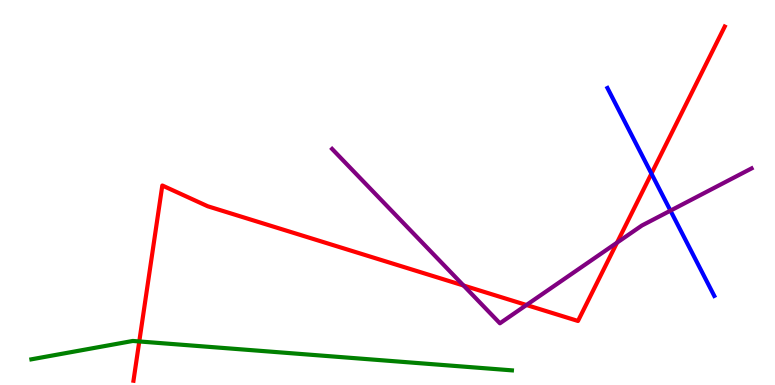[{'lines': ['blue', 'red'], 'intersections': [{'x': 8.41, 'y': 5.49}]}, {'lines': ['green', 'red'], 'intersections': [{'x': 1.8, 'y': 1.13}]}, {'lines': ['purple', 'red'], 'intersections': [{'x': 5.98, 'y': 2.58}, {'x': 6.79, 'y': 2.08}, {'x': 7.96, 'y': 3.7}]}, {'lines': ['blue', 'green'], 'intersections': []}, {'lines': ['blue', 'purple'], 'intersections': [{'x': 8.65, 'y': 4.53}]}, {'lines': ['green', 'purple'], 'intersections': []}]